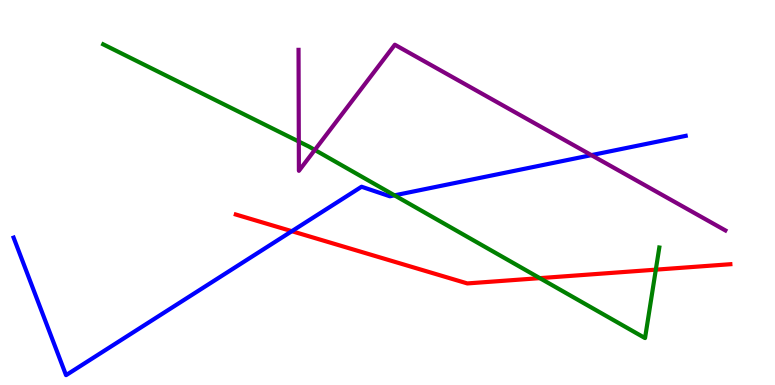[{'lines': ['blue', 'red'], 'intersections': [{'x': 3.77, 'y': 3.99}]}, {'lines': ['green', 'red'], 'intersections': [{'x': 6.97, 'y': 2.78}, {'x': 8.46, 'y': 3.0}]}, {'lines': ['purple', 'red'], 'intersections': []}, {'lines': ['blue', 'green'], 'intersections': [{'x': 5.09, 'y': 4.93}]}, {'lines': ['blue', 'purple'], 'intersections': [{'x': 7.63, 'y': 5.97}]}, {'lines': ['green', 'purple'], 'intersections': [{'x': 3.86, 'y': 6.32}, {'x': 4.06, 'y': 6.11}]}]